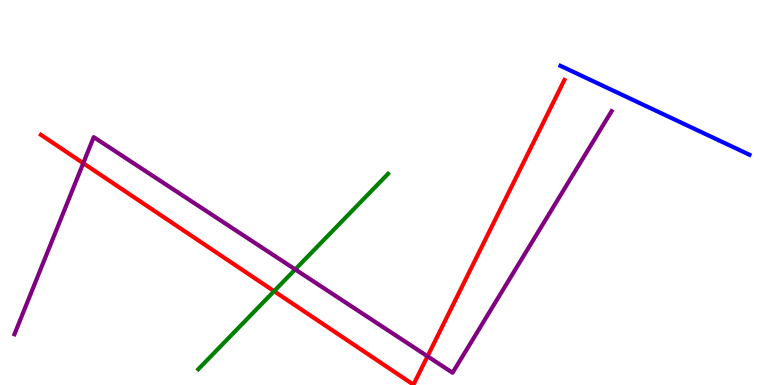[{'lines': ['blue', 'red'], 'intersections': []}, {'lines': ['green', 'red'], 'intersections': [{'x': 3.54, 'y': 2.44}]}, {'lines': ['purple', 'red'], 'intersections': [{'x': 1.07, 'y': 5.76}, {'x': 5.52, 'y': 0.746}]}, {'lines': ['blue', 'green'], 'intersections': []}, {'lines': ['blue', 'purple'], 'intersections': []}, {'lines': ['green', 'purple'], 'intersections': [{'x': 3.81, 'y': 3.0}]}]